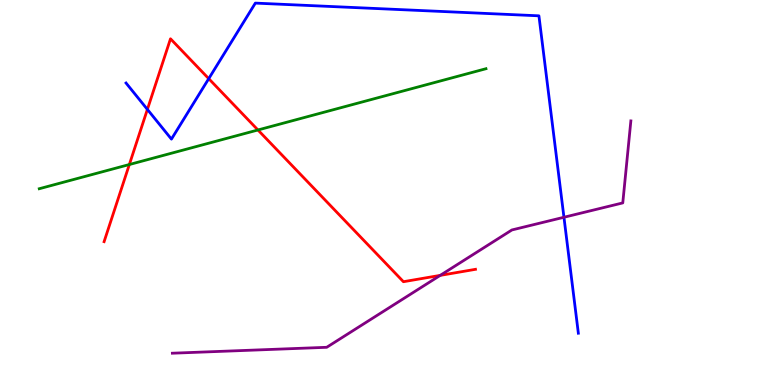[{'lines': ['blue', 'red'], 'intersections': [{'x': 1.9, 'y': 7.16}, {'x': 2.69, 'y': 7.96}]}, {'lines': ['green', 'red'], 'intersections': [{'x': 1.67, 'y': 5.73}, {'x': 3.33, 'y': 6.62}]}, {'lines': ['purple', 'red'], 'intersections': [{'x': 5.68, 'y': 2.85}]}, {'lines': ['blue', 'green'], 'intersections': []}, {'lines': ['blue', 'purple'], 'intersections': [{'x': 7.28, 'y': 4.36}]}, {'lines': ['green', 'purple'], 'intersections': []}]